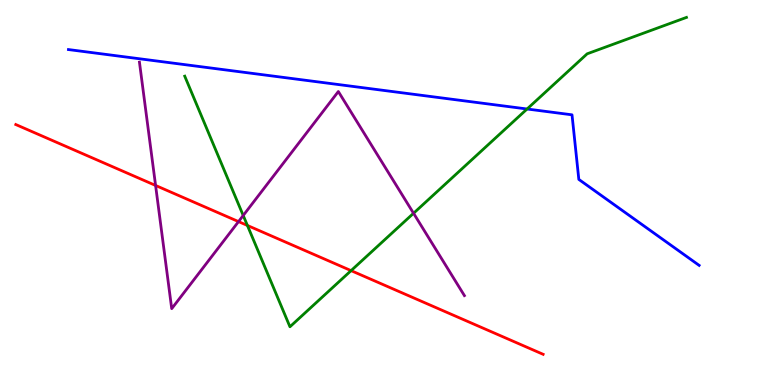[{'lines': ['blue', 'red'], 'intersections': []}, {'lines': ['green', 'red'], 'intersections': [{'x': 3.19, 'y': 4.14}, {'x': 4.53, 'y': 2.97}]}, {'lines': ['purple', 'red'], 'intersections': [{'x': 2.01, 'y': 5.18}, {'x': 3.08, 'y': 4.24}]}, {'lines': ['blue', 'green'], 'intersections': [{'x': 6.8, 'y': 7.17}]}, {'lines': ['blue', 'purple'], 'intersections': []}, {'lines': ['green', 'purple'], 'intersections': [{'x': 3.14, 'y': 4.4}, {'x': 5.34, 'y': 4.46}]}]